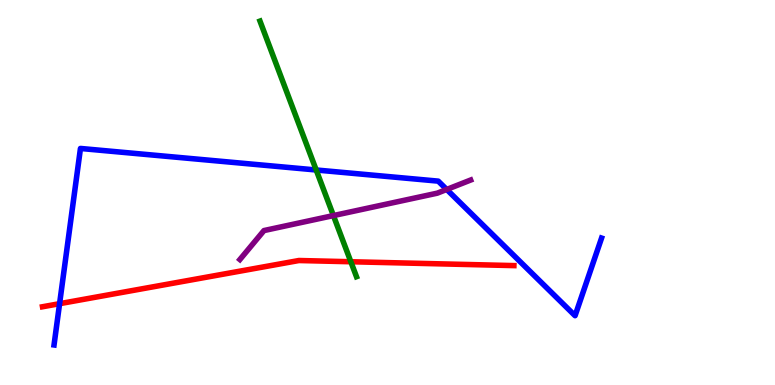[{'lines': ['blue', 'red'], 'intersections': [{'x': 0.769, 'y': 2.11}]}, {'lines': ['green', 'red'], 'intersections': [{'x': 4.53, 'y': 3.2}]}, {'lines': ['purple', 'red'], 'intersections': []}, {'lines': ['blue', 'green'], 'intersections': [{'x': 4.08, 'y': 5.58}]}, {'lines': ['blue', 'purple'], 'intersections': [{'x': 5.76, 'y': 5.08}]}, {'lines': ['green', 'purple'], 'intersections': [{'x': 4.3, 'y': 4.4}]}]